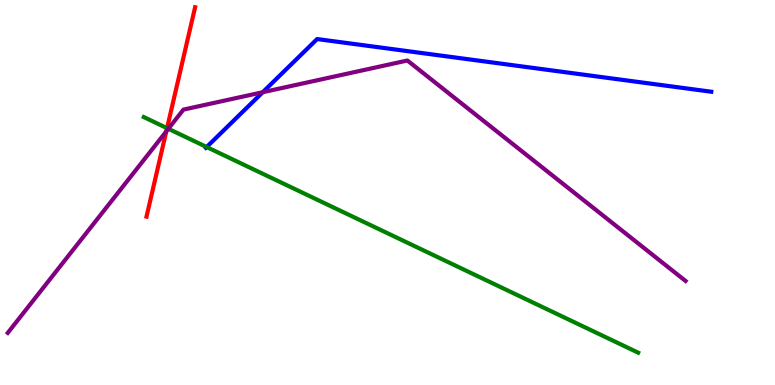[{'lines': ['blue', 'red'], 'intersections': []}, {'lines': ['green', 'red'], 'intersections': [{'x': 2.16, 'y': 6.67}]}, {'lines': ['purple', 'red'], 'intersections': [{'x': 2.15, 'y': 6.59}]}, {'lines': ['blue', 'green'], 'intersections': [{'x': 2.67, 'y': 6.18}]}, {'lines': ['blue', 'purple'], 'intersections': [{'x': 3.39, 'y': 7.6}]}, {'lines': ['green', 'purple'], 'intersections': [{'x': 2.17, 'y': 6.66}]}]